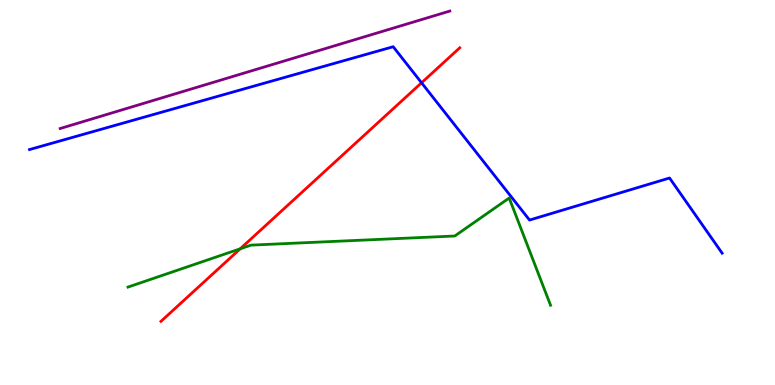[{'lines': ['blue', 'red'], 'intersections': [{'x': 5.44, 'y': 7.85}]}, {'lines': ['green', 'red'], 'intersections': [{'x': 3.1, 'y': 3.54}]}, {'lines': ['purple', 'red'], 'intersections': []}, {'lines': ['blue', 'green'], 'intersections': []}, {'lines': ['blue', 'purple'], 'intersections': []}, {'lines': ['green', 'purple'], 'intersections': []}]